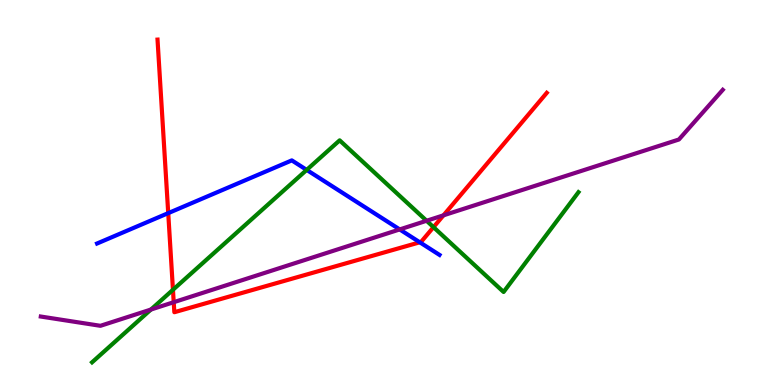[{'lines': ['blue', 'red'], 'intersections': [{'x': 2.17, 'y': 4.46}, {'x': 5.42, 'y': 3.71}]}, {'lines': ['green', 'red'], 'intersections': [{'x': 2.23, 'y': 2.47}, {'x': 5.59, 'y': 4.1}]}, {'lines': ['purple', 'red'], 'intersections': [{'x': 2.24, 'y': 2.15}, {'x': 5.72, 'y': 4.41}]}, {'lines': ['blue', 'green'], 'intersections': [{'x': 3.96, 'y': 5.59}]}, {'lines': ['blue', 'purple'], 'intersections': [{'x': 5.16, 'y': 4.04}]}, {'lines': ['green', 'purple'], 'intersections': [{'x': 1.95, 'y': 1.96}, {'x': 5.5, 'y': 4.27}]}]